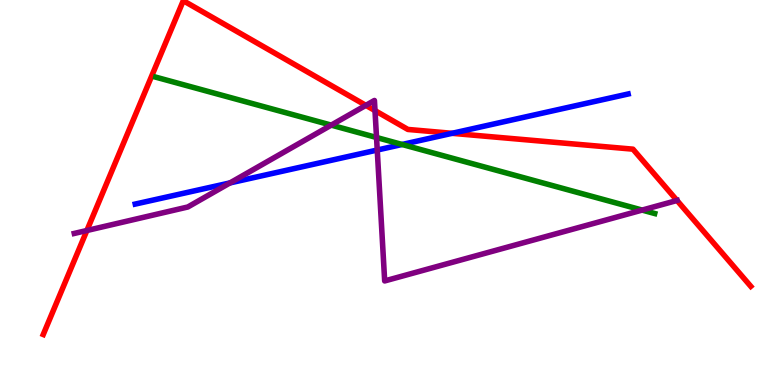[{'lines': ['blue', 'red'], 'intersections': [{'x': 5.83, 'y': 6.54}]}, {'lines': ['green', 'red'], 'intersections': []}, {'lines': ['purple', 'red'], 'intersections': [{'x': 1.12, 'y': 4.01}, {'x': 4.72, 'y': 7.26}, {'x': 4.84, 'y': 7.13}, {'x': 8.74, 'y': 4.79}]}, {'lines': ['blue', 'green'], 'intersections': [{'x': 5.19, 'y': 6.25}]}, {'lines': ['blue', 'purple'], 'intersections': [{'x': 2.97, 'y': 5.25}, {'x': 4.87, 'y': 6.1}]}, {'lines': ['green', 'purple'], 'intersections': [{'x': 4.27, 'y': 6.75}, {'x': 4.86, 'y': 6.43}, {'x': 8.29, 'y': 4.54}]}]